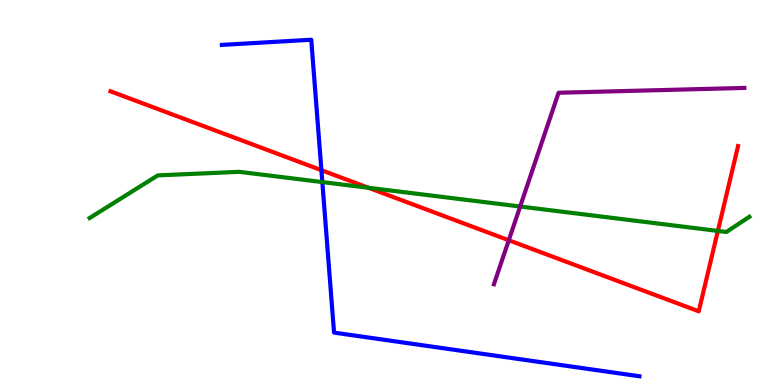[{'lines': ['blue', 'red'], 'intersections': [{'x': 4.15, 'y': 5.58}]}, {'lines': ['green', 'red'], 'intersections': [{'x': 4.75, 'y': 5.12}, {'x': 9.26, 'y': 4.0}]}, {'lines': ['purple', 'red'], 'intersections': [{'x': 6.56, 'y': 3.76}]}, {'lines': ['blue', 'green'], 'intersections': [{'x': 4.16, 'y': 5.27}]}, {'lines': ['blue', 'purple'], 'intersections': []}, {'lines': ['green', 'purple'], 'intersections': [{'x': 6.71, 'y': 4.64}]}]